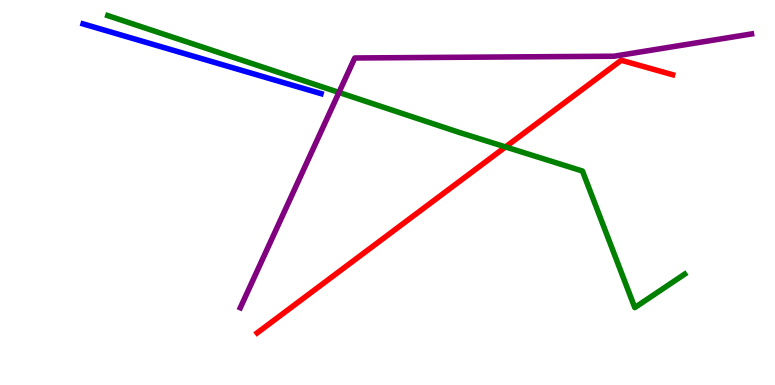[{'lines': ['blue', 'red'], 'intersections': []}, {'lines': ['green', 'red'], 'intersections': [{'x': 6.52, 'y': 6.18}]}, {'lines': ['purple', 'red'], 'intersections': []}, {'lines': ['blue', 'green'], 'intersections': []}, {'lines': ['blue', 'purple'], 'intersections': []}, {'lines': ['green', 'purple'], 'intersections': [{'x': 4.37, 'y': 7.6}]}]